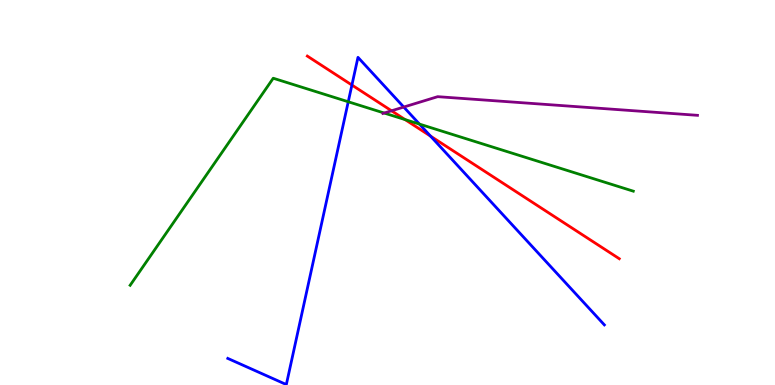[{'lines': ['blue', 'red'], 'intersections': [{'x': 4.54, 'y': 7.79}, {'x': 5.55, 'y': 6.47}]}, {'lines': ['green', 'red'], 'intersections': [{'x': 5.23, 'y': 6.89}]}, {'lines': ['purple', 'red'], 'intersections': [{'x': 5.05, 'y': 7.12}]}, {'lines': ['blue', 'green'], 'intersections': [{'x': 4.49, 'y': 7.36}, {'x': 5.41, 'y': 6.78}]}, {'lines': ['blue', 'purple'], 'intersections': [{'x': 5.21, 'y': 7.22}]}, {'lines': ['green', 'purple'], 'intersections': [{'x': 4.96, 'y': 7.06}]}]